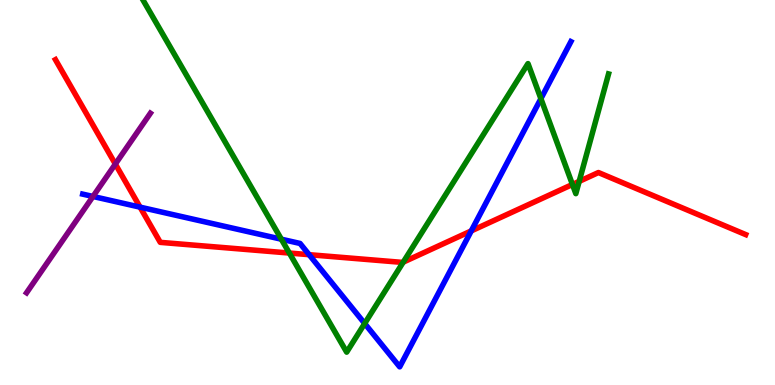[{'lines': ['blue', 'red'], 'intersections': [{'x': 1.81, 'y': 4.62}, {'x': 3.99, 'y': 3.38}, {'x': 6.08, 'y': 4.0}]}, {'lines': ['green', 'red'], 'intersections': [{'x': 3.73, 'y': 3.43}, {'x': 5.2, 'y': 3.19}, {'x': 7.39, 'y': 5.21}, {'x': 7.47, 'y': 5.29}]}, {'lines': ['purple', 'red'], 'intersections': [{'x': 1.49, 'y': 5.74}]}, {'lines': ['blue', 'green'], 'intersections': [{'x': 3.63, 'y': 3.79}, {'x': 4.71, 'y': 1.6}, {'x': 6.98, 'y': 7.44}]}, {'lines': ['blue', 'purple'], 'intersections': [{'x': 1.2, 'y': 4.9}]}, {'lines': ['green', 'purple'], 'intersections': []}]